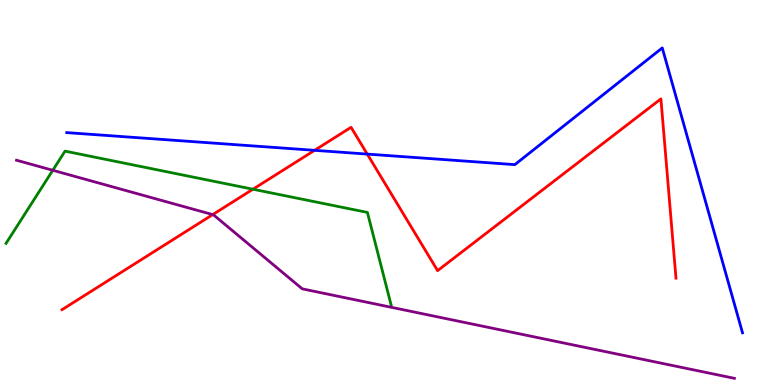[{'lines': ['blue', 'red'], 'intersections': [{'x': 4.06, 'y': 6.1}, {'x': 4.74, 'y': 6.0}]}, {'lines': ['green', 'red'], 'intersections': [{'x': 3.26, 'y': 5.09}]}, {'lines': ['purple', 'red'], 'intersections': [{'x': 2.74, 'y': 4.43}]}, {'lines': ['blue', 'green'], 'intersections': []}, {'lines': ['blue', 'purple'], 'intersections': []}, {'lines': ['green', 'purple'], 'intersections': [{'x': 0.681, 'y': 5.58}]}]